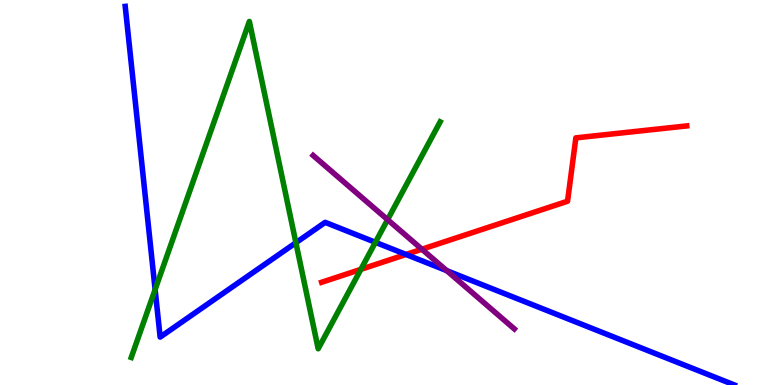[{'lines': ['blue', 'red'], 'intersections': [{'x': 5.24, 'y': 3.39}]}, {'lines': ['green', 'red'], 'intersections': [{'x': 4.66, 'y': 3.0}]}, {'lines': ['purple', 'red'], 'intersections': [{'x': 5.44, 'y': 3.53}]}, {'lines': ['blue', 'green'], 'intersections': [{'x': 2.0, 'y': 2.48}, {'x': 3.82, 'y': 3.7}, {'x': 4.84, 'y': 3.71}]}, {'lines': ['blue', 'purple'], 'intersections': [{'x': 5.76, 'y': 2.97}]}, {'lines': ['green', 'purple'], 'intersections': [{'x': 5.0, 'y': 4.29}]}]